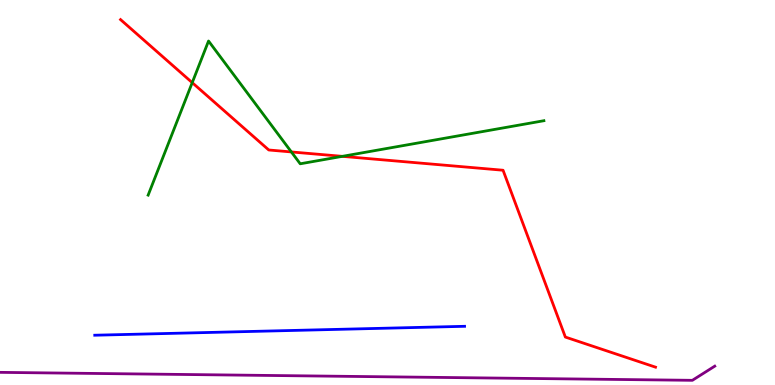[{'lines': ['blue', 'red'], 'intersections': []}, {'lines': ['green', 'red'], 'intersections': [{'x': 2.48, 'y': 7.85}, {'x': 3.76, 'y': 6.05}, {'x': 4.42, 'y': 5.94}]}, {'lines': ['purple', 'red'], 'intersections': []}, {'lines': ['blue', 'green'], 'intersections': []}, {'lines': ['blue', 'purple'], 'intersections': []}, {'lines': ['green', 'purple'], 'intersections': []}]